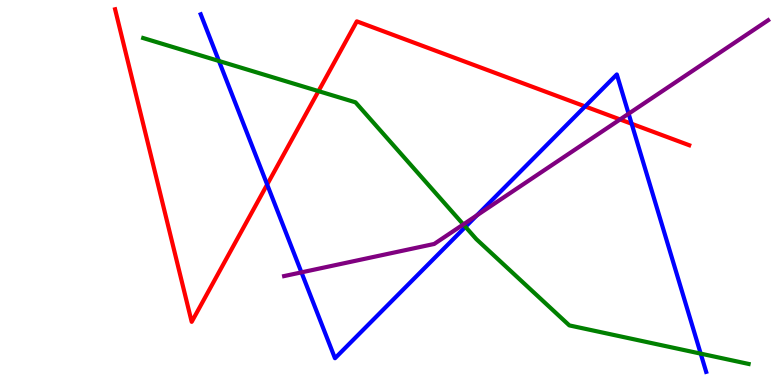[{'lines': ['blue', 'red'], 'intersections': [{'x': 3.45, 'y': 5.21}, {'x': 7.55, 'y': 7.24}, {'x': 8.15, 'y': 6.79}]}, {'lines': ['green', 'red'], 'intersections': [{'x': 4.11, 'y': 7.63}]}, {'lines': ['purple', 'red'], 'intersections': [{'x': 8.0, 'y': 6.9}]}, {'lines': ['blue', 'green'], 'intersections': [{'x': 2.82, 'y': 8.42}, {'x': 6.01, 'y': 4.11}, {'x': 9.04, 'y': 0.815}]}, {'lines': ['blue', 'purple'], 'intersections': [{'x': 3.89, 'y': 2.93}, {'x': 6.15, 'y': 4.41}, {'x': 8.11, 'y': 7.05}]}, {'lines': ['green', 'purple'], 'intersections': [{'x': 5.98, 'y': 4.17}]}]